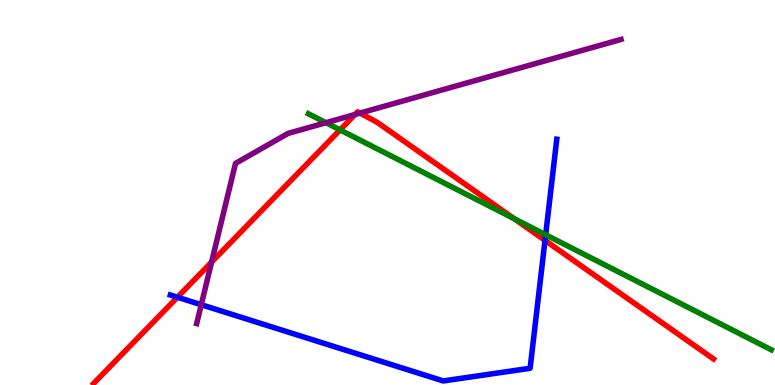[{'lines': ['blue', 'red'], 'intersections': [{'x': 2.29, 'y': 2.28}, {'x': 7.03, 'y': 3.76}]}, {'lines': ['green', 'red'], 'intersections': [{'x': 4.39, 'y': 6.63}, {'x': 6.63, 'y': 4.32}]}, {'lines': ['purple', 'red'], 'intersections': [{'x': 2.73, 'y': 3.19}, {'x': 4.58, 'y': 7.03}, {'x': 4.65, 'y': 7.06}]}, {'lines': ['blue', 'green'], 'intersections': [{'x': 7.04, 'y': 3.9}]}, {'lines': ['blue', 'purple'], 'intersections': [{'x': 2.6, 'y': 2.09}]}, {'lines': ['green', 'purple'], 'intersections': [{'x': 4.21, 'y': 6.81}]}]